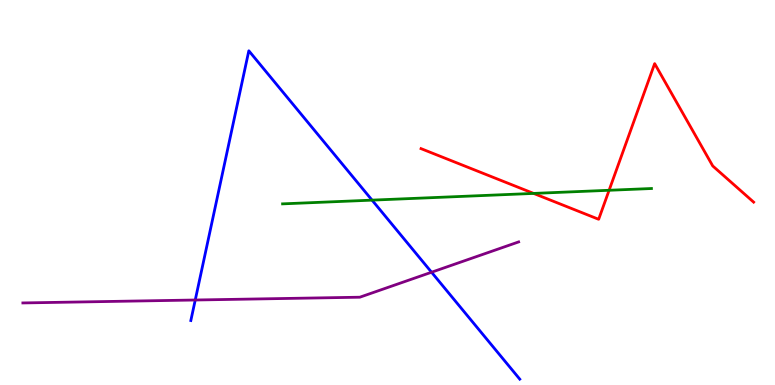[{'lines': ['blue', 'red'], 'intersections': []}, {'lines': ['green', 'red'], 'intersections': [{'x': 6.89, 'y': 4.98}, {'x': 7.86, 'y': 5.06}]}, {'lines': ['purple', 'red'], 'intersections': []}, {'lines': ['blue', 'green'], 'intersections': [{'x': 4.8, 'y': 4.8}]}, {'lines': ['blue', 'purple'], 'intersections': [{'x': 2.52, 'y': 2.21}, {'x': 5.57, 'y': 2.93}]}, {'lines': ['green', 'purple'], 'intersections': []}]